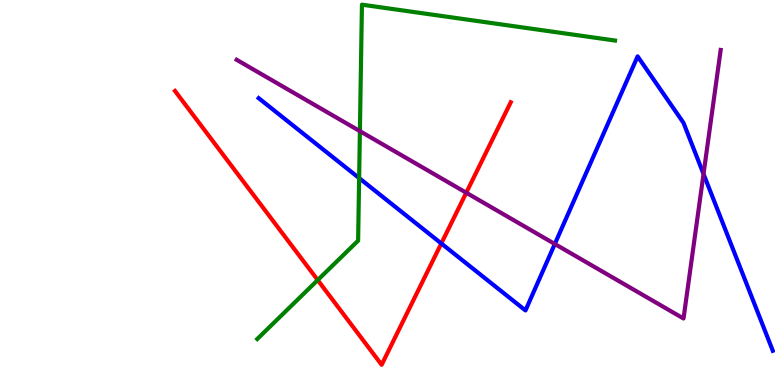[{'lines': ['blue', 'red'], 'intersections': [{'x': 5.69, 'y': 3.68}]}, {'lines': ['green', 'red'], 'intersections': [{'x': 4.1, 'y': 2.73}]}, {'lines': ['purple', 'red'], 'intersections': [{'x': 6.02, 'y': 4.99}]}, {'lines': ['blue', 'green'], 'intersections': [{'x': 4.63, 'y': 5.37}]}, {'lines': ['blue', 'purple'], 'intersections': [{'x': 7.16, 'y': 3.66}, {'x': 9.08, 'y': 5.48}]}, {'lines': ['green', 'purple'], 'intersections': [{'x': 4.64, 'y': 6.59}]}]